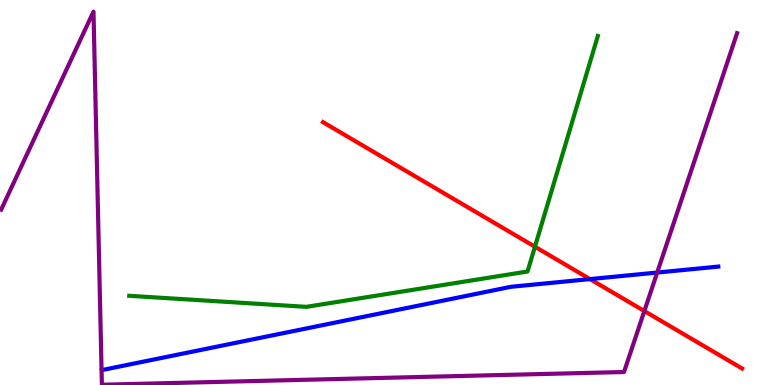[{'lines': ['blue', 'red'], 'intersections': [{'x': 7.61, 'y': 2.75}]}, {'lines': ['green', 'red'], 'intersections': [{'x': 6.9, 'y': 3.59}]}, {'lines': ['purple', 'red'], 'intersections': [{'x': 8.31, 'y': 1.92}]}, {'lines': ['blue', 'green'], 'intersections': []}, {'lines': ['blue', 'purple'], 'intersections': [{'x': 8.48, 'y': 2.92}]}, {'lines': ['green', 'purple'], 'intersections': []}]